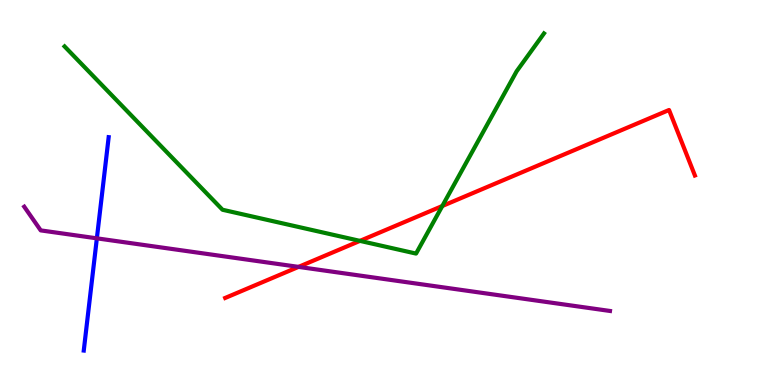[{'lines': ['blue', 'red'], 'intersections': []}, {'lines': ['green', 'red'], 'intersections': [{'x': 4.64, 'y': 3.74}, {'x': 5.71, 'y': 4.65}]}, {'lines': ['purple', 'red'], 'intersections': [{'x': 3.85, 'y': 3.07}]}, {'lines': ['blue', 'green'], 'intersections': []}, {'lines': ['blue', 'purple'], 'intersections': [{'x': 1.25, 'y': 3.81}]}, {'lines': ['green', 'purple'], 'intersections': []}]